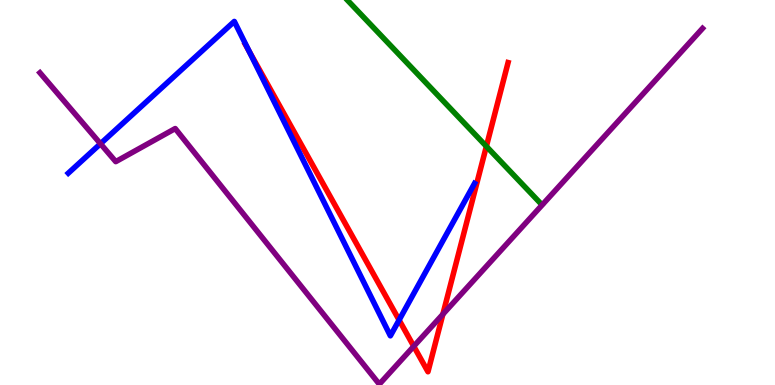[{'lines': ['blue', 'red'], 'intersections': [{'x': 3.21, 'y': 8.68}, {'x': 5.15, 'y': 1.69}]}, {'lines': ['green', 'red'], 'intersections': [{'x': 6.28, 'y': 6.2}]}, {'lines': ['purple', 'red'], 'intersections': [{'x': 5.34, 'y': 1.01}, {'x': 5.71, 'y': 1.84}]}, {'lines': ['blue', 'green'], 'intersections': []}, {'lines': ['blue', 'purple'], 'intersections': [{'x': 1.3, 'y': 6.27}]}, {'lines': ['green', 'purple'], 'intersections': []}]